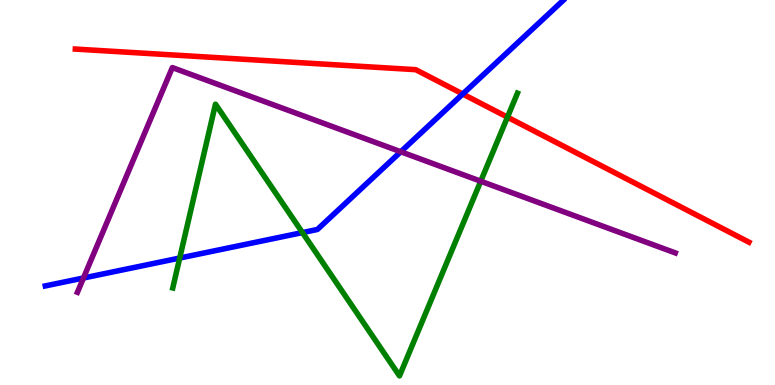[{'lines': ['blue', 'red'], 'intersections': [{'x': 5.97, 'y': 7.56}]}, {'lines': ['green', 'red'], 'intersections': [{'x': 6.55, 'y': 6.96}]}, {'lines': ['purple', 'red'], 'intersections': []}, {'lines': ['blue', 'green'], 'intersections': [{'x': 2.32, 'y': 3.3}, {'x': 3.9, 'y': 3.96}]}, {'lines': ['blue', 'purple'], 'intersections': [{'x': 1.08, 'y': 2.78}, {'x': 5.17, 'y': 6.06}]}, {'lines': ['green', 'purple'], 'intersections': [{'x': 6.2, 'y': 5.29}]}]